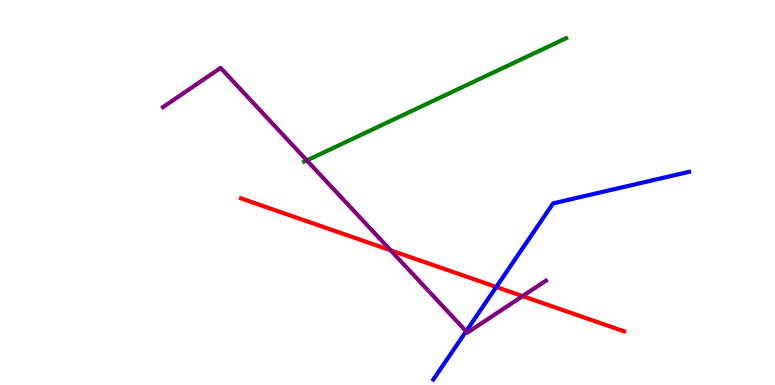[{'lines': ['blue', 'red'], 'intersections': [{'x': 6.4, 'y': 2.55}]}, {'lines': ['green', 'red'], 'intersections': []}, {'lines': ['purple', 'red'], 'intersections': [{'x': 5.04, 'y': 3.5}, {'x': 6.74, 'y': 2.31}]}, {'lines': ['blue', 'green'], 'intersections': []}, {'lines': ['blue', 'purple'], 'intersections': [{'x': 6.01, 'y': 1.4}]}, {'lines': ['green', 'purple'], 'intersections': [{'x': 3.96, 'y': 5.83}]}]